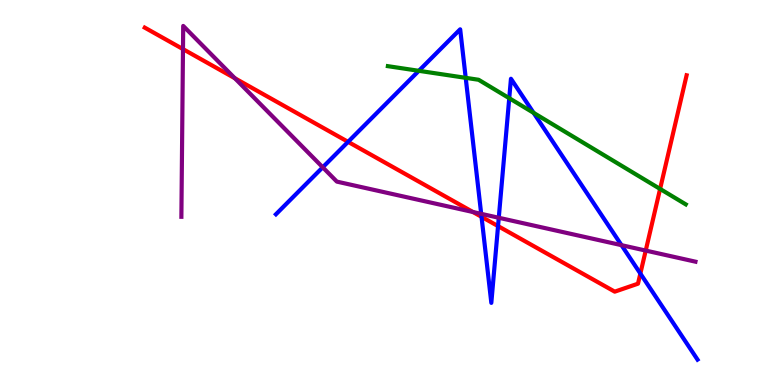[{'lines': ['blue', 'red'], 'intersections': [{'x': 4.49, 'y': 6.32}, {'x': 6.21, 'y': 4.37}, {'x': 6.43, 'y': 4.13}, {'x': 8.26, 'y': 2.89}]}, {'lines': ['green', 'red'], 'intersections': [{'x': 8.52, 'y': 5.09}]}, {'lines': ['purple', 'red'], 'intersections': [{'x': 2.36, 'y': 8.72}, {'x': 3.03, 'y': 7.97}, {'x': 6.1, 'y': 4.49}, {'x': 8.33, 'y': 3.49}]}, {'lines': ['blue', 'green'], 'intersections': [{'x': 5.4, 'y': 8.16}, {'x': 6.01, 'y': 7.98}, {'x': 6.57, 'y': 7.45}, {'x': 6.89, 'y': 7.07}]}, {'lines': ['blue', 'purple'], 'intersections': [{'x': 4.16, 'y': 5.65}, {'x': 6.21, 'y': 4.45}, {'x': 6.44, 'y': 4.34}, {'x': 8.02, 'y': 3.63}]}, {'lines': ['green', 'purple'], 'intersections': []}]